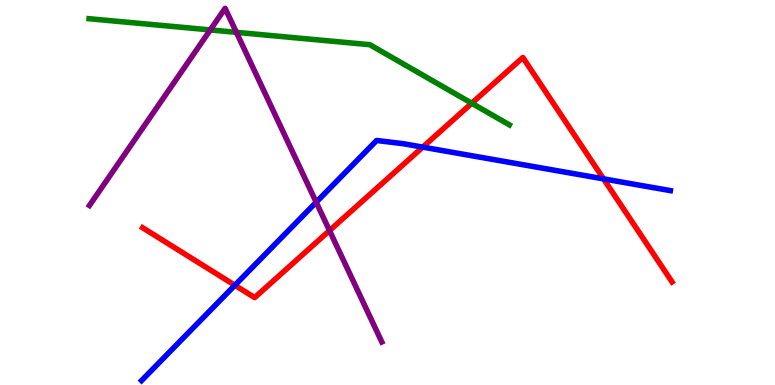[{'lines': ['blue', 'red'], 'intersections': [{'x': 3.03, 'y': 2.59}, {'x': 5.45, 'y': 6.18}, {'x': 7.79, 'y': 5.35}]}, {'lines': ['green', 'red'], 'intersections': [{'x': 6.09, 'y': 7.32}]}, {'lines': ['purple', 'red'], 'intersections': [{'x': 4.25, 'y': 4.01}]}, {'lines': ['blue', 'green'], 'intersections': []}, {'lines': ['blue', 'purple'], 'intersections': [{'x': 4.08, 'y': 4.75}]}, {'lines': ['green', 'purple'], 'intersections': [{'x': 2.71, 'y': 9.22}, {'x': 3.05, 'y': 9.16}]}]